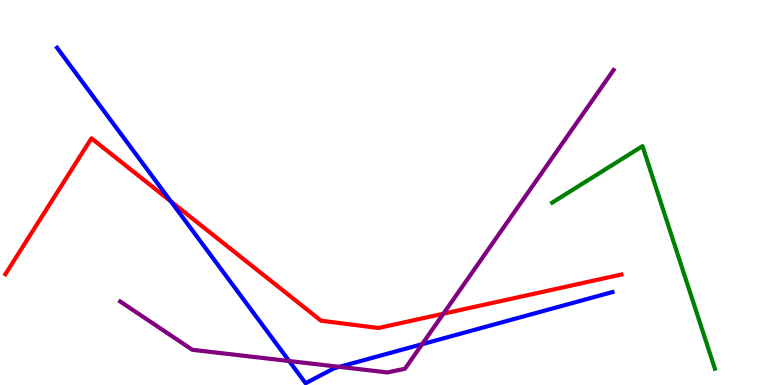[{'lines': ['blue', 'red'], 'intersections': [{'x': 2.21, 'y': 4.77}]}, {'lines': ['green', 'red'], 'intersections': []}, {'lines': ['purple', 'red'], 'intersections': [{'x': 5.72, 'y': 1.85}]}, {'lines': ['blue', 'green'], 'intersections': []}, {'lines': ['blue', 'purple'], 'intersections': [{'x': 3.73, 'y': 0.623}, {'x': 4.38, 'y': 0.471}, {'x': 5.45, 'y': 1.06}]}, {'lines': ['green', 'purple'], 'intersections': []}]